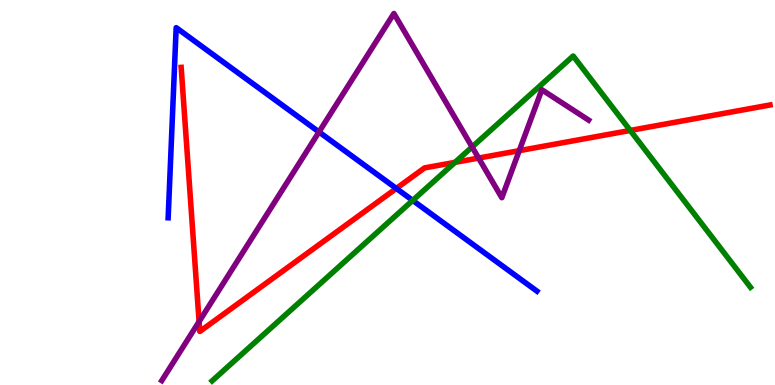[{'lines': ['blue', 'red'], 'intersections': [{'x': 5.11, 'y': 5.11}]}, {'lines': ['green', 'red'], 'intersections': [{'x': 5.87, 'y': 5.78}, {'x': 8.13, 'y': 6.61}]}, {'lines': ['purple', 'red'], 'intersections': [{'x': 2.57, 'y': 1.65}, {'x': 6.18, 'y': 5.89}, {'x': 6.7, 'y': 6.09}]}, {'lines': ['blue', 'green'], 'intersections': [{'x': 5.33, 'y': 4.79}]}, {'lines': ['blue', 'purple'], 'intersections': [{'x': 4.12, 'y': 6.57}]}, {'lines': ['green', 'purple'], 'intersections': [{'x': 6.09, 'y': 6.18}]}]